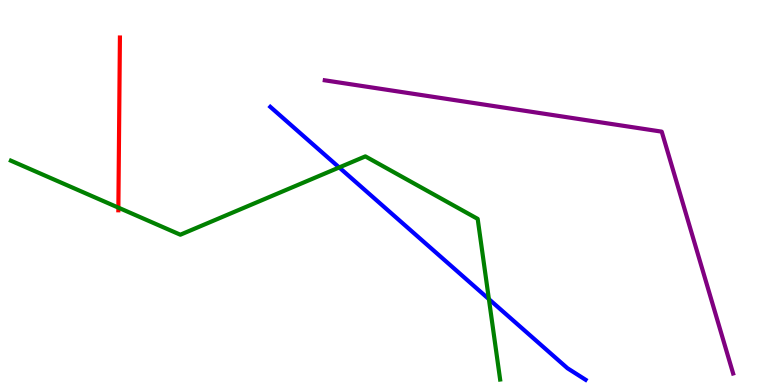[{'lines': ['blue', 'red'], 'intersections': []}, {'lines': ['green', 'red'], 'intersections': [{'x': 1.53, 'y': 4.61}]}, {'lines': ['purple', 'red'], 'intersections': []}, {'lines': ['blue', 'green'], 'intersections': [{'x': 4.38, 'y': 5.65}, {'x': 6.31, 'y': 2.23}]}, {'lines': ['blue', 'purple'], 'intersections': []}, {'lines': ['green', 'purple'], 'intersections': []}]